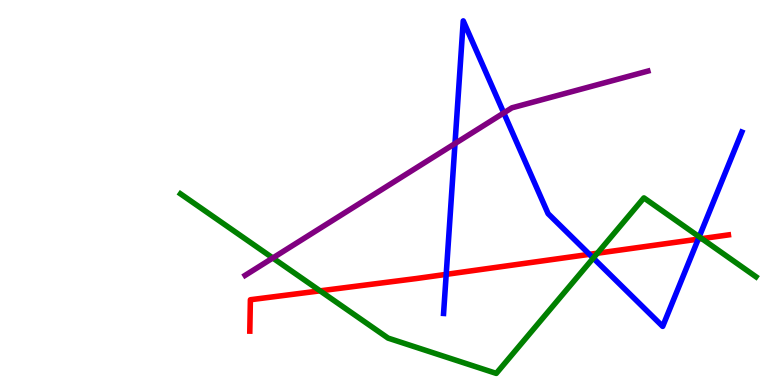[{'lines': ['blue', 'red'], 'intersections': [{'x': 5.76, 'y': 2.87}, {'x': 7.61, 'y': 3.39}, {'x': 9.01, 'y': 3.79}]}, {'lines': ['green', 'red'], 'intersections': [{'x': 4.13, 'y': 2.45}, {'x': 7.71, 'y': 3.42}, {'x': 9.06, 'y': 3.8}]}, {'lines': ['purple', 'red'], 'intersections': []}, {'lines': ['blue', 'green'], 'intersections': [{'x': 7.66, 'y': 3.3}, {'x': 9.02, 'y': 3.85}]}, {'lines': ['blue', 'purple'], 'intersections': [{'x': 5.87, 'y': 6.27}, {'x': 6.5, 'y': 7.07}]}, {'lines': ['green', 'purple'], 'intersections': [{'x': 3.52, 'y': 3.3}]}]